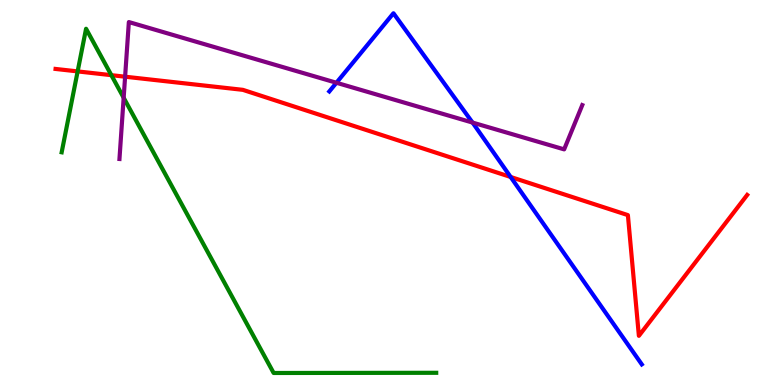[{'lines': ['blue', 'red'], 'intersections': [{'x': 6.59, 'y': 5.4}]}, {'lines': ['green', 'red'], 'intersections': [{'x': 1.0, 'y': 8.15}, {'x': 1.44, 'y': 8.05}]}, {'lines': ['purple', 'red'], 'intersections': [{'x': 1.61, 'y': 8.01}]}, {'lines': ['blue', 'green'], 'intersections': []}, {'lines': ['blue', 'purple'], 'intersections': [{'x': 4.34, 'y': 7.85}, {'x': 6.1, 'y': 6.82}]}, {'lines': ['green', 'purple'], 'intersections': [{'x': 1.6, 'y': 7.46}]}]